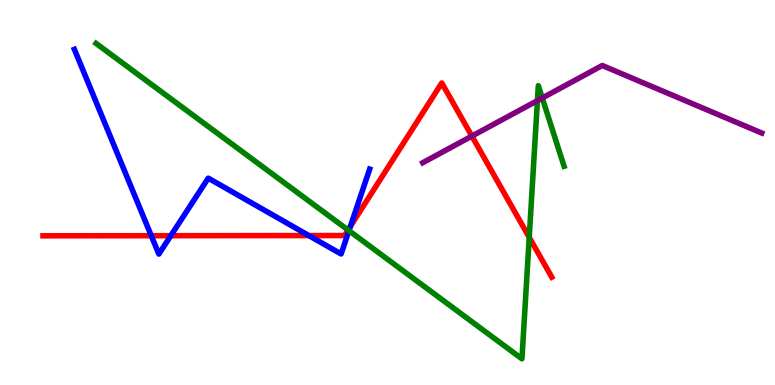[{'lines': ['blue', 'red'], 'intersections': [{'x': 1.95, 'y': 3.88}, {'x': 2.2, 'y': 3.88}, {'x': 3.99, 'y': 3.88}, {'x': 4.52, 'y': 4.12}]}, {'lines': ['green', 'red'], 'intersections': [{'x': 4.49, 'y': 4.03}, {'x': 6.83, 'y': 3.83}]}, {'lines': ['purple', 'red'], 'intersections': [{'x': 6.09, 'y': 6.46}]}, {'lines': ['blue', 'green'], 'intersections': [{'x': 4.5, 'y': 4.01}]}, {'lines': ['blue', 'purple'], 'intersections': []}, {'lines': ['green', 'purple'], 'intersections': [{'x': 6.93, 'y': 7.39}, {'x': 7.0, 'y': 7.45}]}]